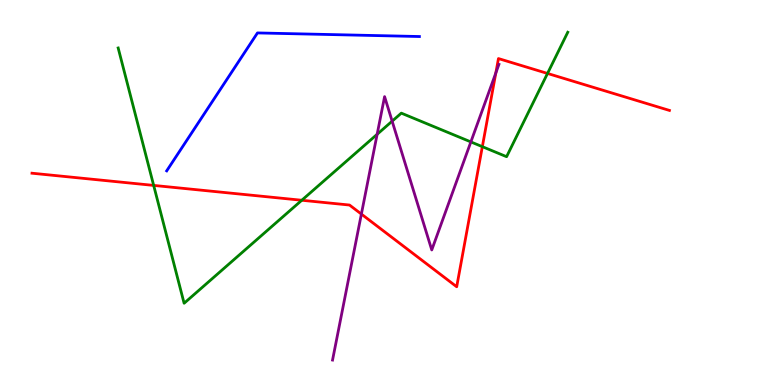[{'lines': ['blue', 'red'], 'intersections': []}, {'lines': ['green', 'red'], 'intersections': [{'x': 1.98, 'y': 5.18}, {'x': 3.89, 'y': 4.8}, {'x': 6.22, 'y': 6.19}, {'x': 7.06, 'y': 8.09}]}, {'lines': ['purple', 'red'], 'intersections': [{'x': 4.66, 'y': 4.44}, {'x': 6.4, 'y': 8.11}]}, {'lines': ['blue', 'green'], 'intersections': []}, {'lines': ['blue', 'purple'], 'intersections': []}, {'lines': ['green', 'purple'], 'intersections': [{'x': 4.87, 'y': 6.51}, {'x': 5.06, 'y': 6.85}, {'x': 6.08, 'y': 6.31}]}]